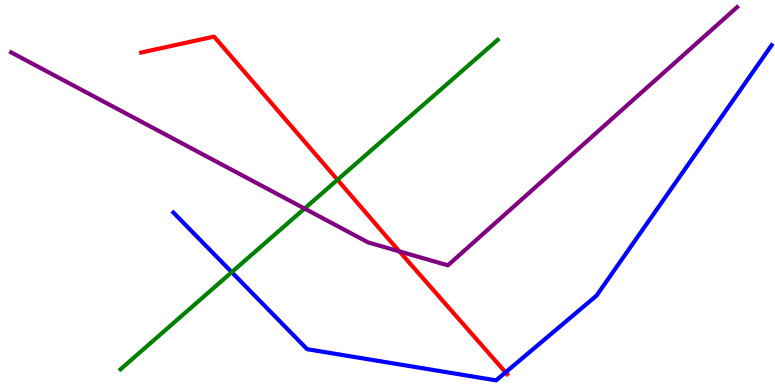[{'lines': ['blue', 'red'], 'intersections': [{'x': 6.52, 'y': 0.328}]}, {'lines': ['green', 'red'], 'intersections': [{'x': 4.35, 'y': 5.33}]}, {'lines': ['purple', 'red'], 'intersections': [{'x': 5.15, 'y': 3.47}]}, {'lines': ['blue', 'green'], 'intersections': [{'x': 2.99, 'y': 2.93}]}, {'lines': ['blue', 'purple'], 'intersections': []}, {'lines': ['green', 'purple'], 'intersections': [{'x': 3.93, 'y': 4.58}]}]